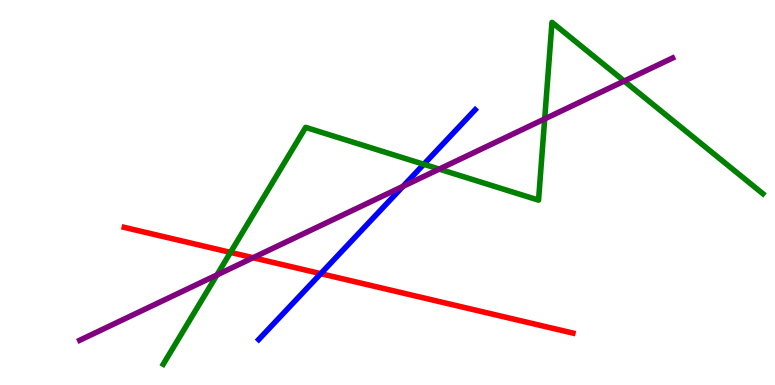[{'lines': ['blue', 'red'], 'intersections': [{'x': 4.14, 'y': 2.89}]}, {'lines': ['green', 'red'], 'intersections': [{'x': 2.97, 'y': 3.44}]}, {'lines': ['purple', 'red'], 'intersections': [{'x': 3.27, 'y': 3.31}]}, {'lines': ['blue', 'green'], 'intersections': [{'x': 5.47, 'y': 5.73}]}, {'lines': ['blue', 'purple'], 'intersections': [{'x': 5.2, 'y': 5.16}]}, {'lines': ['green', 'purple'], 'intersections': [{'x': 2.8, 'y': 2.86}, {'x': 5.67, 'y': 5.61}, {'x': 7.03, 'y': 6.91}, {'x': 8.05, 'y': 7.89}]}]